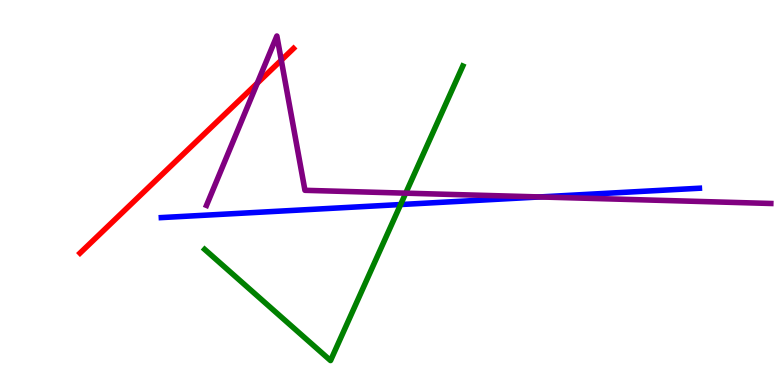[{'lines': ['blue', 'red'], 'intersections': []}, {'lines': ['green', 'red'], 'intersections': []}, {'lines': ['purple', 'red'], 'intersections': [{'x': 3.32, 'y': 7.84}, {'x': 3.63, 'y': 8.44}]}, {'lines': ['blue', 'green'], 'intersections': [{'x': 5.17, 'y': 4.69}]}, {'lines': ['blue', 'purple'], 'intersections': [{'x': 6.96, 'y': 4.88}]}, {'lines': ['green', 'purple'], 'intersections': [{'x': 5.24, 'y': 4.98}]}]